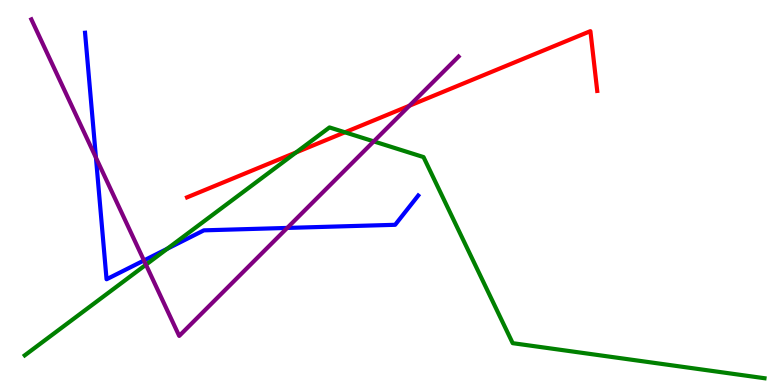[{'lines': ['blue', 'red'], 'intersections': []}, {'lines': ['green', 'red'], 'intersections': [{'x': 3.82, 'y': 6.04}, {'x': 4.45, 'y': 6.56}]}, {'lines': ['purple', 'red'], 'intersections': [{'x': 5.28, 'y': 7.25}]}, {'lines': ['blue', 'green'], 'intersections': [{'x': 2.16, 'y': 3.54}]}, {'lines': ['blue', 'purple'], 'intersections': [{'x': 1.24, 'y': 5.91}, {'x': 1.86, 'y': 3.23}, {'x': 3.71, 'y': 4.08}]}, {'lines': ['green', 'purple'], 'intersections': [{'x': 1.88, 'y': 3.12}, {'x': 4.82, 'y': 6.33}]}]